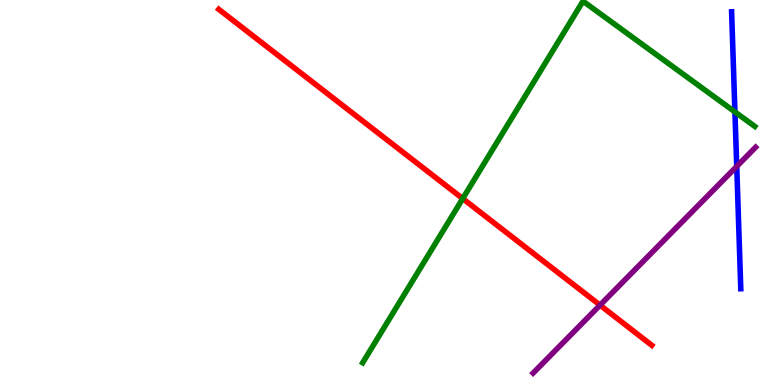[{'lines': ['blue', 'red'], 'intersections': []}, {'lines': ['green', 'red'], 'intersections': [{'x': 5.97, 'y': 4.84}]}, {'lines': ['purple', 'red'], 'intersections': [{'x': 7.74, 'y': 2.07}]}, {'lines': ['blue', 'green'], 'intersections': [{'x': 9.48, 'y': 7.09}]}, {'lines': ['blue', 'purple'], 'intersections': [{'x': 9.51, 'y': 5.68}]}, {'lines': ['green', 'purple'], 'intersections': []}]